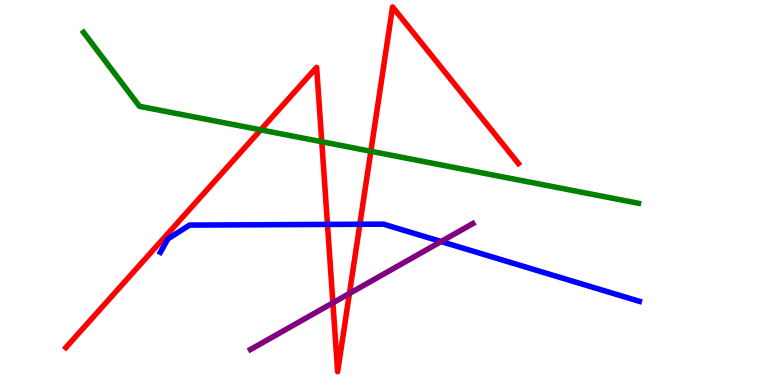[{'lines': ['blue', 'red'], 'intersections': [{'x': 4.23, 'y': 4.17}, {'x': 4.64, 'y': 4.17}]}, {'lines': ['green', 'red'], 'intersections': [{'x': 3.36, 'y': 6.63}, {'x': 4.15, 'y': 6.32}, {'x': 4.79, 'y': 6.07}]}, {'lines': ['purple', 'red'], 'intersections': [{'x': 4.3, 'y': 2.13}, {'x': 4.51, 'y': 2.38}]}, {'lines': ['blue', 'green'], 'intersections': []}, {'lines': ['blue', 'purple'], 'intersections': [{'x': 5.69, 'y': 3.73}]}, {'lines': ['green', 'purple'], 'intersections': []}]